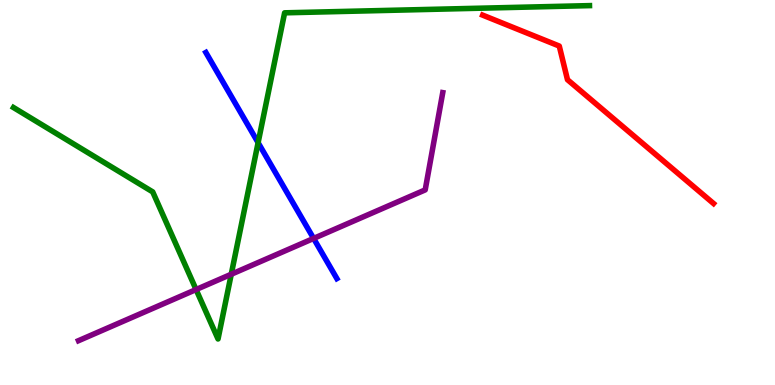[{'lines': ['blue', 'red'], 'intersections': []}, {'lines': ['green', 'red'], 'intersections': []}, {'lines': ['purple', 'red'], 'intersections': []}, {'lines': ['blue', 'green'], 'intersections': [{'x': 3.33, 'y': 6.29}]}, {'lines': ['blue', 'purple'], 'intersections': [{'x': 4.05, 'y': 3.81}]}, {'lines': ['green', 'purple'], 'intersections': [{'x': 2.53, 'y': 2.48}, {'x': 2.98, 'y': 2.88}]}]